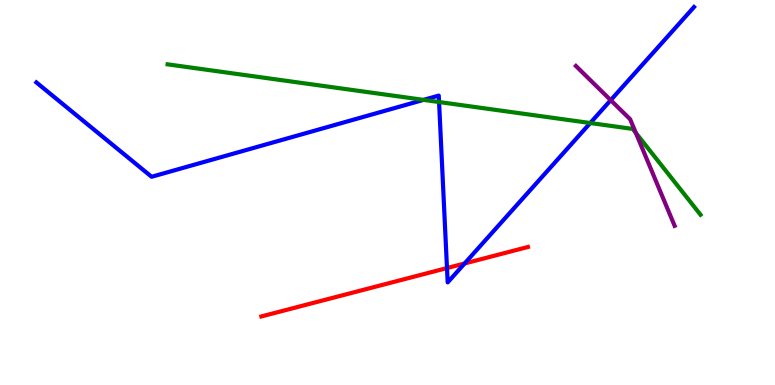[{'lines': ['blue', 'red'], 'intersections': [{'x': 5.77, 'y': 3.04}, {'x': 5.99, 'y': 3.16}]}, {'lines': ['green', 'red'], 'intersections': []}, {'lines': ['purple', 'red'], 'intersections': []}, {'lines': ['blue', 'green'], 'intersections': [{'x': 5.47, 'y': 7.41}, {'x': 5.67, 'y': 7.35}, {'x': 7.62, 'y': 6.8}]}, {'lines': ['blue', 'purple'], 'intersections': [{'x': 7.88, 'y': 7.4}]}, {'lines': ['green', 'purple'], 'intersections': [{'x': 8.2, 'y': 6.55}]}]